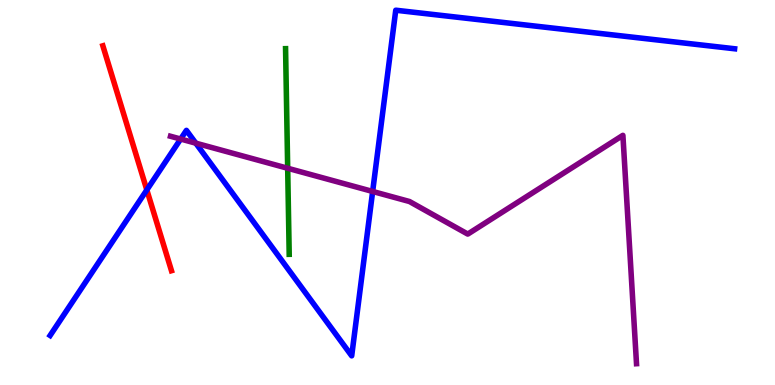[{'lines': ['blue', 'red'], 'intersections': [{'x': 1.89, 'y': 5.07}]}, {'lines': ['green', 'red'], 'intersections': []}, {'lines': ['purple', 'red'], 'intersections': []}, {'lines': ['blue', 'green'], 'intersections': []}, {'lines': ['blue', 'purple'], 'intersections': [{'x': 2.33, 'y': 6.39}, {'x': 2.53, 'y': 6.28}, {'x': 4.81, 'y': 5.03}]}, {'lines': ['green', 'purple'], 'intersections': [{'x': 3.71, 'y': 5.63}]}]